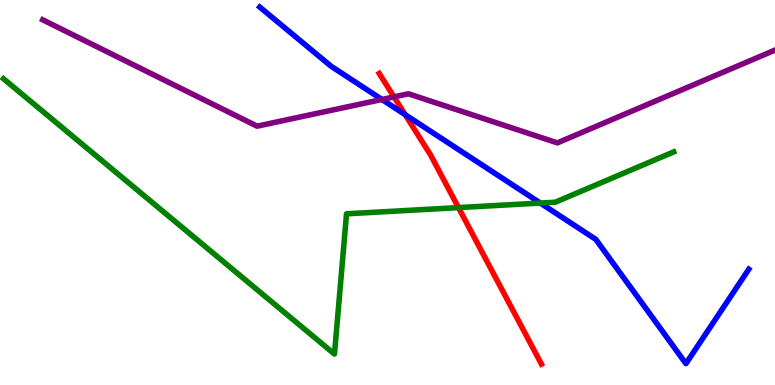[{'lines': ['blue', 'red'], 'intersections': [{'x': 5.23, 'y': 7.02}]}, {'lines': ['green', 'red'], 'intersections': [{'x': 5.92, 'y': 4.61}]}, {'lines': ['purple', 'red'], 'intersections': [{'x': 5.08, 'y': 7.48}]}, {'lines': ['blue', 'green'], 'intersections': [{'x': 6.97, 'y': 4.73}]}, {'lines': ['blue', 'purple'], 'intersections': [{'x': 4.93, 'y': 7.42}]}, {'lines': ['green', 'purple'], 'intersections': []}]